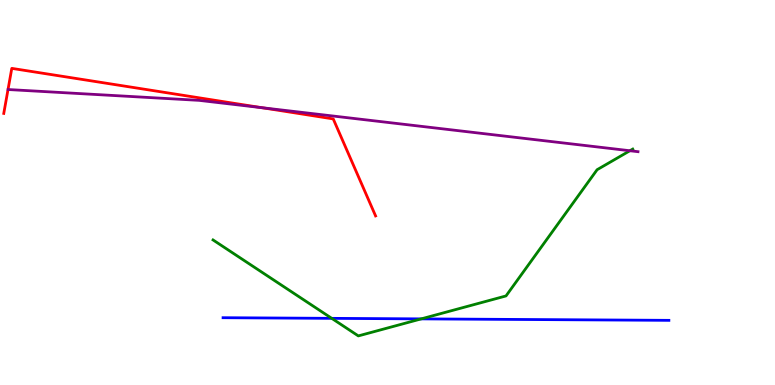[{'lines': ['blue', 'red'], 'intersections': []}, {'lines': ['green', 'red'], 'intersections': []}, {'lines': ['purple', 'red'], 'intersections': [{'x': 3.38, 'y': 7.2}]}, {'lines': ['blue', 'green'], 'intersections': [{'x': 4.28, 'y': 1.73}, {'x': 5.44, 'y': 1.72}]}, {'lines': ['blue', 'purple'], 'intersections': []}, {'lines': ['green', 'purple'], 'intersections': [{'x': 8.13, 'y': 6.08}]}]